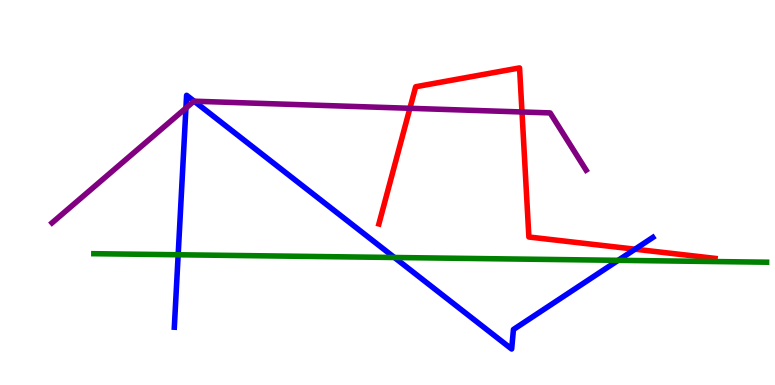[{'lines': ['blue', 'red'], 'intersections': [{'x': 8.19, 'y': 3.53}]}, {'lines': ['green', 'red'], 'intersections': []}, {'lines': ['purple', 'red'], 'intersections': [{'x': 5.29, 'y': 7.19}, {'x': 6.74, 'y': 7.09}]}, {'lines': ['blue', 'green'], 'intersections': [{'x': 2.3, 'y': 3.38}, {'x': 5.09, 'y': 3.31}, {'x': 7.98, 'y': 3.24}]}, {'lines': ['blue', 'purple'], 'intersections': [{'x': 2.4, 'y': 7.19}, {'x': 2.51, 'y': 7.37}]}, {'lines': ['green', 'purple'], 'intersections': []}]